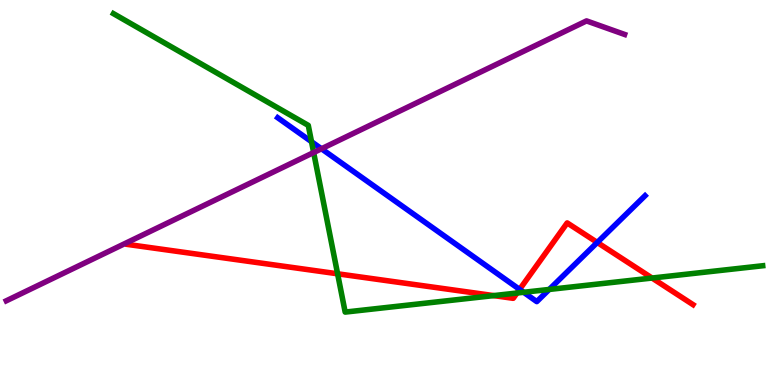[{'lines': ['blue', 'red'], 'intersections': [{'x': 6.7, 'y': 2.48}, {'x': 7.71, 'y': 3.7}]}, {'lines': ['green', 'red'], 'intersections': [{'x': 4.36, 'y': 2.89}, {'x': 6.37, 'y': 2.32}, {'x': 6.67, 'y': 2.39}, {'x': 8.41, 'y': 2.78}]}, {'lines': ['purple', 'red'], 'intersections': []}, {'lines': ['blue', 'green'], 'intersections': [{'x': 4.02, 'y': 6.32}, {'x': 6.76, 'y': 2.41}, {'x': 7.09, 'y': 2.48}]}, {'lines': ['blue', 'purple'], 'intersections': [{'x': 4.15, 'y': 6.14}]}, {'lines': ['green', 'purple'], 'intersections': [{'x': 4.05, 'y': 6.04}]}]